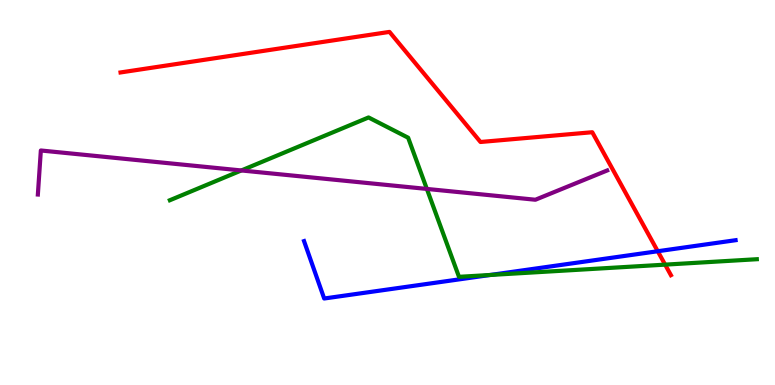[{'lines': ['blue', 'red'], 'intersections': [{'x': 8.49, 'y': 3.47}]}, {'lines': ['green', 'red'], 'intersections': [{'x': 8.58, 'y': 3.13}]}, {'lines': ['purple', 'red'], 'intersections': []}, {'lines': ['blue', 'green'], 'intersections': [{'x': 6.33, 'y': 2.86}]}, {'lines': ['blue', 'purple'], 'intersections': []}, {'lines': ['green', 'purple'], 'intersections': [{'x': 3.11, 'y': 5.57}, {'x': 5.51, 'y': 5.09}]}]